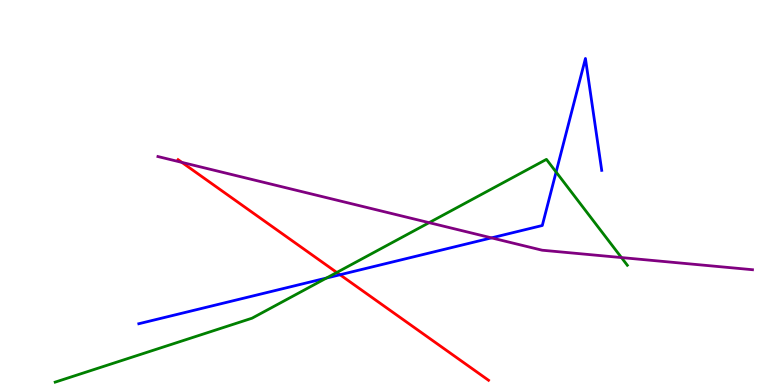[{'lines': ['blue', 'red'], 'intersections': [{'x': 4.39, 'y': 2.86}]}, {'lines': ['green', 'red'], 'intersections': [{'x': 4.35, 'y': 2.92}]}, {'lines': ['purple', 'red'], 'intersections': [{'x': 2.35, 'y': 5.78}]}, {'lines': ['blue', 'green'], 'intersections': [{'x': 4.21, 'y': 2.78}, {'x': 7.18, 'y': 5.53}]}, {'lines': ['blue', 'purple'], 'intersections': [{'x': 6.34, 'y': 3.82}]}, {'lines': ['green', 'purple'], 'intersections': [{'x': 5.54, 'y': 4.22}, {'x': 8.02, 'y': 3.31}]}]